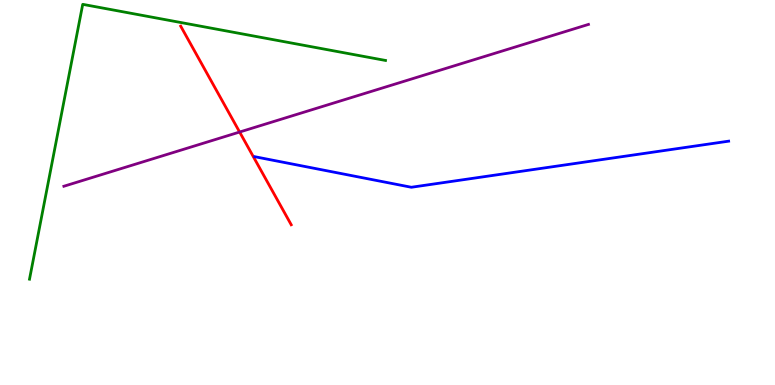[{'lines': ['blue', 'red'], 'intersections': []}, {'lines': ['green', 'red'], 'intersections': []}, {'lines': ['purple', 'red'], 'intersections': [{'x': 3.09, 'y': 6.57}]}, {'lines': ['blue', 'green'], 'intersections': []}, {'lines': ['blue', 'purple'], 'intersections': []}, {'lines': ['green', 'purple'], 'intersections': []}]